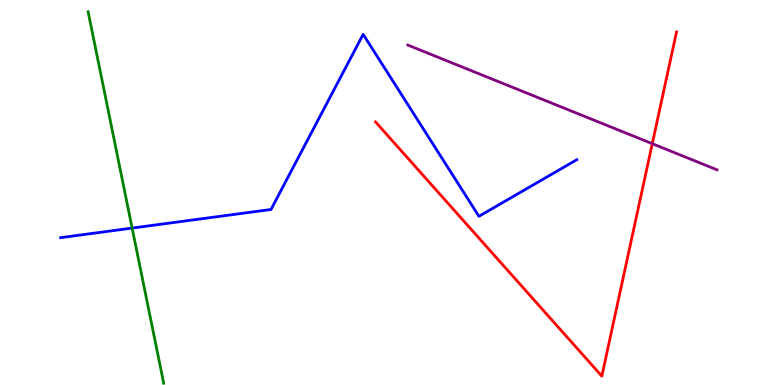[{'lines': ['blue', 'red'], 'intersections': []}, {'lines': ['green', 'red'], 'intersections': []}, {'lines': ['purple', 'red'], 'intersections': [{'x': 8.42, 'y': 6.27}]}, {'lines': ['blue', 'green'], 'intersections': [{'x': 1.7, 'y': 4.08}]}, {'lines': ['blue', 'purple'], 'intersections': []}, {'lines': ['green', 'purple'], 'intersections': []}]